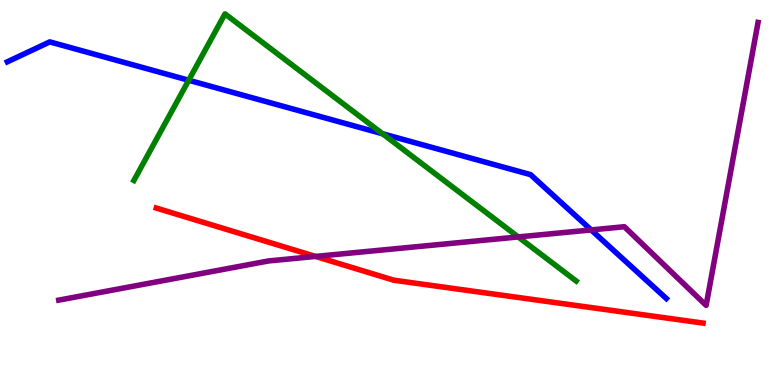[{'lines': ['blue', 'red'], 'intersections': []}, {'lines': ['green', 'red'], 'intersections': []}, {'lines': ['purple', 'red'], 'intersections': [{'x': 4.07, 'y': 3.34}]}, {'lines': ['blue', 'green'], 'intersections': [{'x': 2.43, 'y': 7.92}, {'x': 4.94, 'y': 6.53}]}, {'lines': ['blue', 'purple'], 'intersections': [{'x': 7.63, 'y': 4.03}]}, {'lines': ['green', 'purple'], 'intersections': [{'x': 6.69, 'y': 3.85}]}]